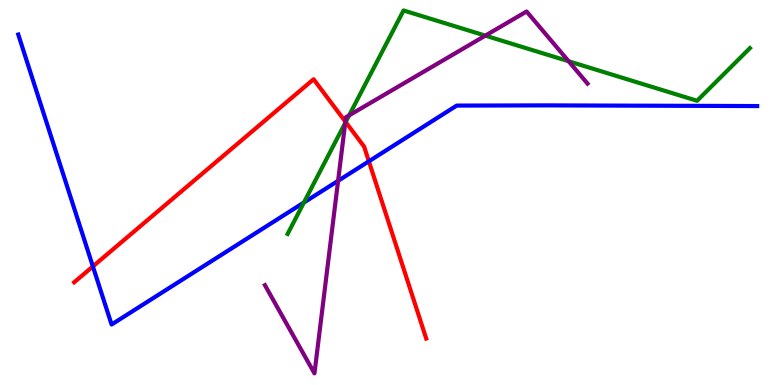[{'lines': ['blue', 'red'], 'intersections': [{'x': 1.2, 'y': 3.08}, {'x': 4.76, 'y': 5.81}]}, {'lines': ['green', 'red'], 'intersections': [{'x': 4.46, 'y': 6.83}]}, {'lines': ['purple', 'red'], 'intersections': [{'x': 4.46, 'y': 6.84}]}, {'lines': ['blue', 'green'], 'intersections': [{'x': 3.92, 'y': 4.74}]}, {'lines': ['blue', 'purple'], 'intersections': [{'x': 4.36, 'y': 5.3}]}, {'lines': ['green', 'purple'], 'intersections': [{'x': 4.45, 'y': 6.81}, {'x': 4.51, 'y': 7.0}, {'x': 6.26, 'y': 9.07}, {'x': 7.34, 'y': 8.41}]}]